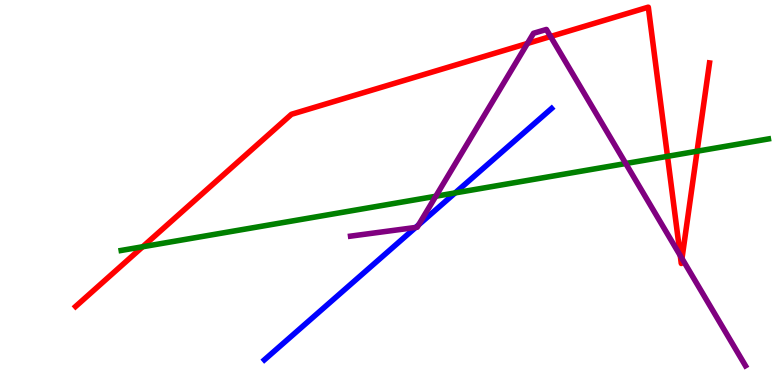[{'lines': ['blue', 'red'], 'intersections': []}, {'lines': ['green', 'red'], 'intersections': [{'x': 1.84, 'y': 3.59}, {'x': 8.61, 'y': 5.94}, {'x': 8.99, 'y': 6.07}]}, {'lines': ['purple', 'red'], 'intersections': [{'x': 6.81, 'y': 8.87}, {'x': 7.1, 'y': 9.05}, {'x': 8.78, 'y': 3.36}, {'x': 8.8, 'y': 3.29}]}, {'lines': ['blue', 'green'], 'intersections': [{'x': 5.87, 'y': 4.99}]}, {'lines': ['blue', 'purple'], 'intersections': [{'x': 5.36, 'y': 4.09}, {'x': 5.4, 'y': 4.16}]}, {'lines': ['green', 'purple'], 'intersections': [{'x': 5.62, 'y': 4.9}, {'x': 8.07, 'y': 5.75}]}]